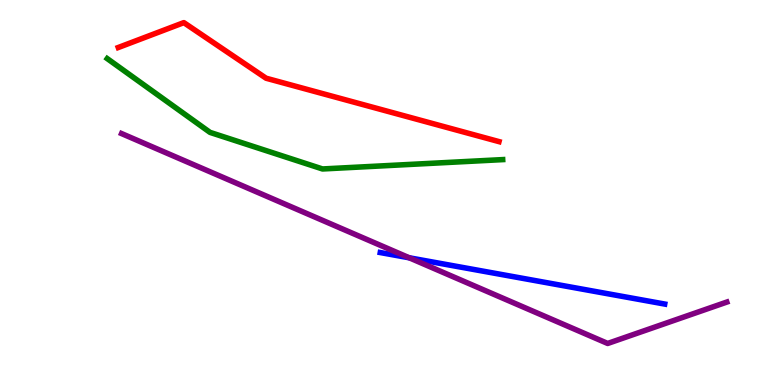[{'lines': ['blue', 'red'], 'intersections': []}, {'lines': ['green', 'red'], 'intersections': []}, {'lines': ['purple', 'red'], 'intersections': []}, {'lines': ['blue', 'green'], 'intersections': []}, {'lines': ['blue', 'purple'], 'intersections': [{'x': 5.28, 'y': 3.3}]}, {'lines': ['green', 'purple'], 'intersections': []}]